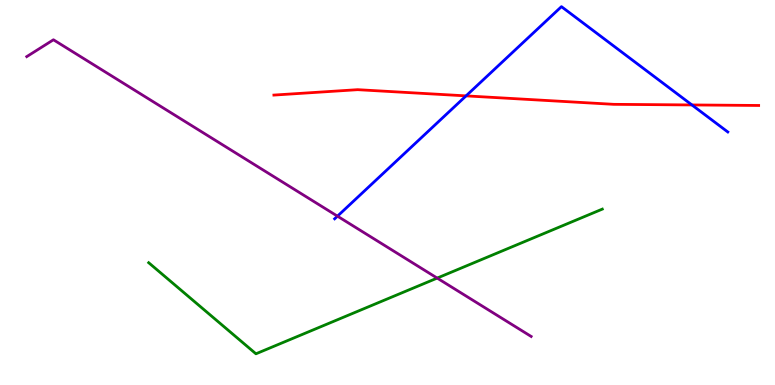[{'lines': ['blue', 'red'], 'intersections': [{'x': 6.01, 'y': 7.51}, {'x': 8.93, 'y': 7.27}]}, {'lines': ['green', 'red'], 'intersections': []}, {'lines': ['purple', 'red'], 'intersections': []}, {'lines': ['blue', 'green'], 'intersections': []}, {'lines': ['blue', 'purple'], 'intersections': [{'x': 4.35, 'y': 4.39}]}, {'lines': ['green', 'purple'], 'intersections': [{'x': 5.64, 'y': 2.78}]}]